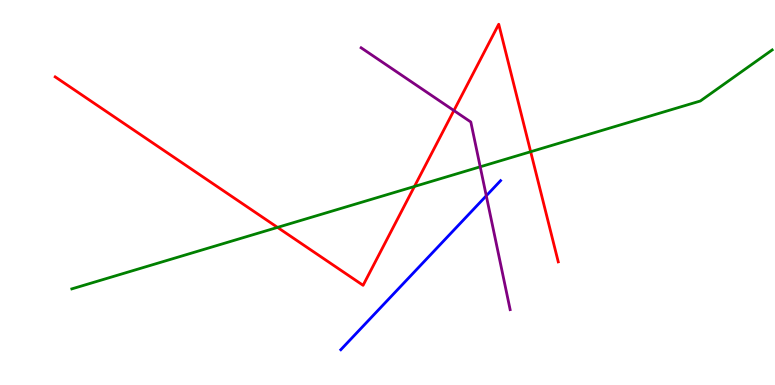[{'lines': ['blue', 'red'], 'intersections': []}, {'lines': ['green', 'red'], 'intersections': [{'x': 3.58, 'y': 4.09}, {'x': 5.35, 'y': 5.16}, {'x': 6.85, 'y': 6.06}]}, {'lines': ['purple', 'red'], 'intersections': [{'x': 5.86, 'y': 7.13}]}, {'lines': ['blue', 'green'], 'intersections': []}, {'lines': ['blue', 'purple'], 'intersections': [{'x': 6.27, 'y': 4.91}]}, {'lines': ['green', 'purple'], 'intersections': [{'x': 6.2, 'y': 5.67}]}]